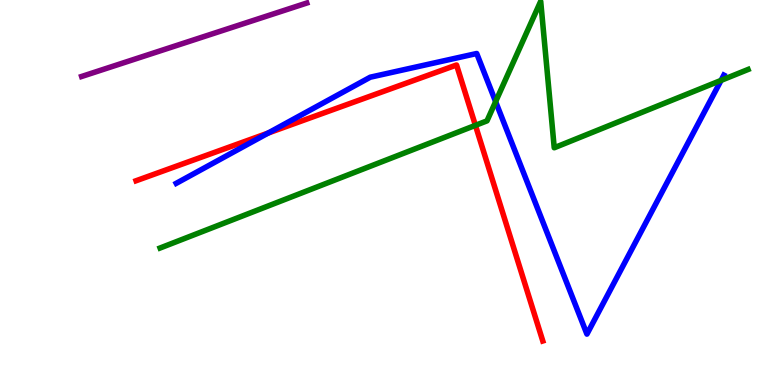[{'lines': ['blue', 'red'], 'intersections': [{'x': 3.46, 'y': 6.54}]}, {'lines': ['green', 'red'], 'intersections': [{'x': 6.13, 'y': 6.74}]}, {'lines': ['purple', 'red'], 'intersections': []}, {'lines': ['blue', 'green'], 'intersections': [{'x': 6.4, 'y': 7.36}, {'x': 9.3, 'y': 7.91}]}, {'lines': ['blue', 'purple'], 'intersections': []}, {'lines': ['green', 'purple'], 'intersections': []}]